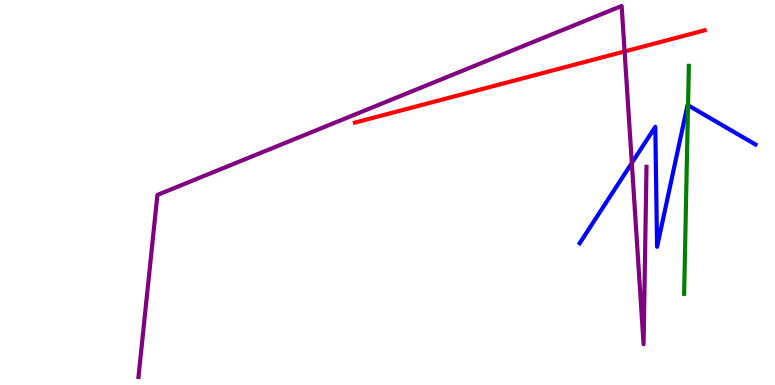[{'lines': ['blue', 'red'], 'intersections': []}, {'lines': ['green', 'red'], 'intersections': []}, {'lines': ['purple', 'red'], 'intersections': [{'x': 8.06, 'y': 8.66}]}, {'lines': ['blue', 'green'], 'intersections': [{'x': 8.88, 'y': 7.27}]}, {'lines': ['blue', 'purple'], 'intersections': [{'x': 8.15, 'y': 5.77}]}, {'lines': ['green', 'purple'], 'intersections': []}]